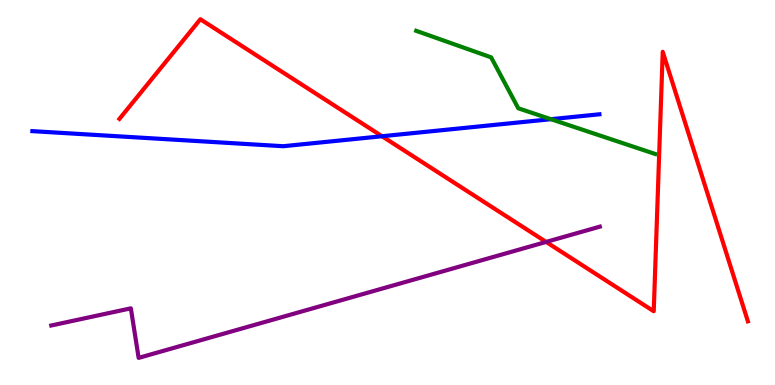[{'lines': ['blue', 'red'], 'intersections': [{'x': 4.93, 'y': 6.46}]}, {'lines': ['green', 'red'], 'intersections': []}, {'lines': ['purple', 'red'], 'intersections': [{'x': 7.05, 'y': 3.72}]}, {'lines': ['blue', 'green'], 'intersections': [{'x': 7.11, 'y': 6.9}]}, {'lines': ['blue', 'purple'], 'intersections': []}, {'lines': ['green', 'purple'], 'intersections': []}]